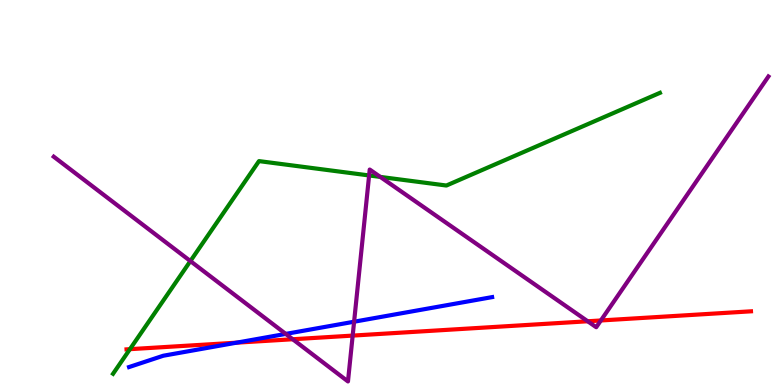[{'lines': ['blue', 'red'], 'intersections': [{'x': 3.05, 'y': 1.1}]}, {'lines': ['green', 'red'], 'intersections': [{'x': 1.68, 'y': 0.931}]}, {'lines': ['purple', 'red'], 'intersections': [{'x': 3.78, 'y': 1.19}, {'x': 4.55, 'y': 1.28}, {'x': 7.58, 'y': 1.66}, {'x': 7.75, 'y': 1.68}]}, {'lines': ['blue', 'green'], 'intersections': []}, {'lines': ['blue', 'purple'], 'intersections': [{'x': 3.69, 'y': 1.33}, {'x': 4.57, 'y': 1.64}]}, {'lines': ['green', 'purple'], 'intersections': [{'x': 2.46, 'y': 3.22}, {'x': 4.76, 'y': 5.44}, {'x': 4.91, 'y': 5.4}]}]